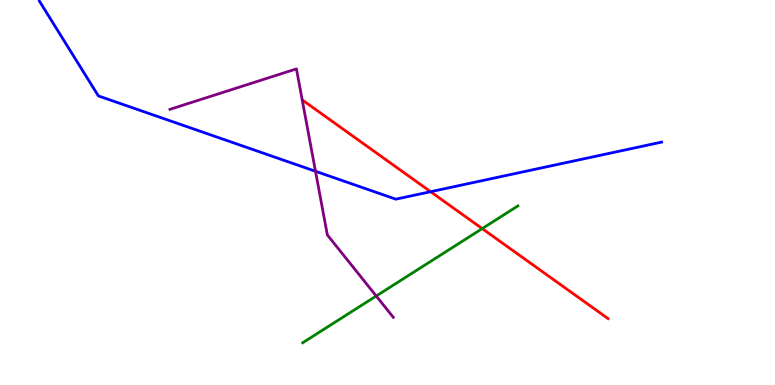[{'lines': ['blue', 'red'], 'intersections': [{'x': 5.56, 'y': 5.02}]}, {'lines': ['green', 'red'], 'intersections': [{'x': 6.22, 'y': 4.06}]}, {'lines': ['purple', 'red'], 'intersections': []}, {'lines': ['blue', 'green'], 'intersections': []}, {'lines': ['blue', 'purple'], 'intersections': [{'x': 4.07, 'y': 5.55}]}, {'lines': ['green', 'purple'], 'intersections': [{'x': 4.85, 'y': 2.31}]}]